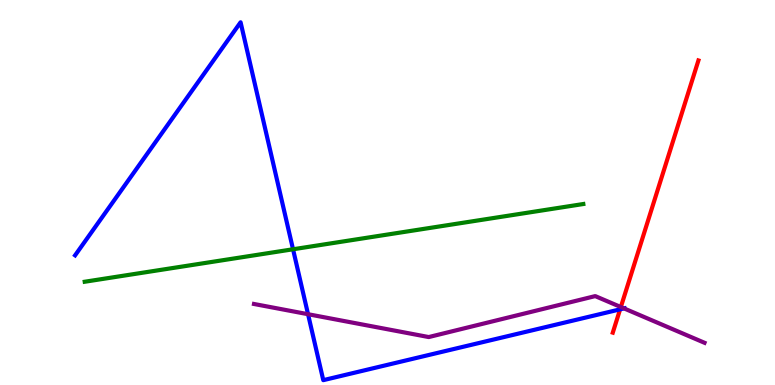[{'lines': ['blue', 'red'], 'intersections': [{'x': 8.0, 'y': 1.97}]}, {'lines': ['green', 'red'], 'intersections': []}, {'lines': ['purple', 'red'], 'intersections': [{'x': 8.01, 'y': 2.02}]}, {'lines': ['blue', 'green'], 'intersections': [{'x': 3.78, 'y': 3.53}]}, {'lines': ['blue', 'purple'], 'intersections': [{'x': 3.97, 'y': 1.84}, {'x': 8.05, 'y': 1.99}]}, {'lines': ['green', 'purple'], 'intersections': []}]